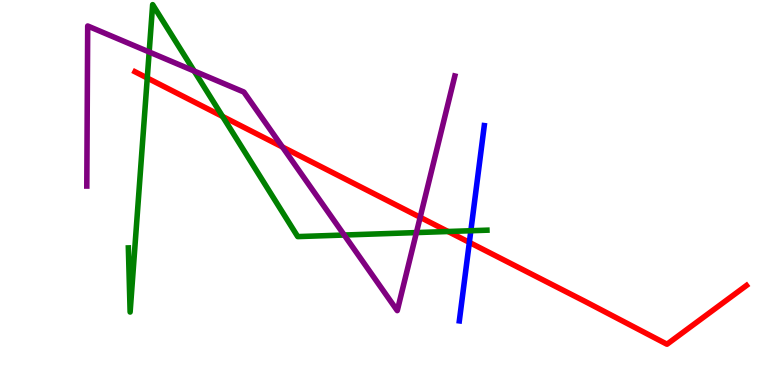[{'lines': ['blue', 'red'], 'intersections': [{'x': 6.06, 'y': 3.7}]}, {'lines': ['green', 'red'], 'intersections': [{'x': 1.9, 'y': 7.97}, {'x': 2.87, 'y': 6.98}, {'x': 5.78, 'y': 3.99}]}, {'lines': ['purple', 'red'], 'intersections': [{'x': 3.64, 'y': 6.18}, {'x': 5.42, 'y': 4.36}]}, {'lines': ['blue', 'green'], 'intersections': [{'x': 6.08, 'y': 4.01}]}, {'lines': ['blue', 'purple'], 'intersections': []}, {'lines': ['green', 'purple'], 'intersections': [{'x': 1.92, 'y': 8.65}, {'x': 2.51, 'y': 8.16}, {'x': 4.44, 'y': 3.9}, {'x': 5.37, 'y': 3.96}]}]